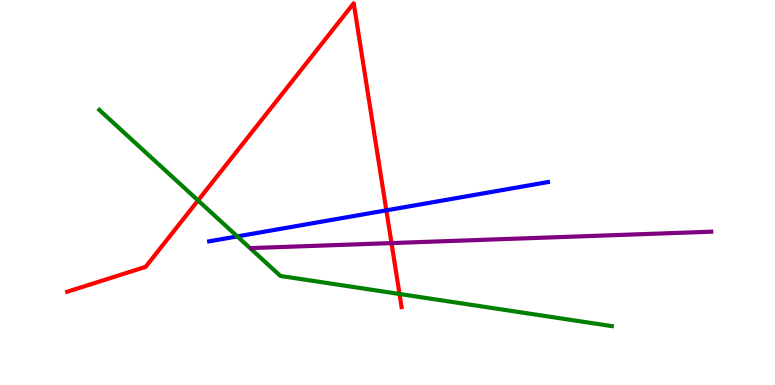[{'lines': ['blue', 'red'], 'intersections': [{'x': 4.99, 'y': 4.54}]}, {'lines': ['green', 'red'], 'intersections': [{'x': 2.56, 'y': 4.79}, {'x': 5.16, 'y': 2.36}]}, {'lines': ['purple', 'red'], 'intersections': [{'x': 5.05, 'y': 3.69}]}, {'lines': ['blue', 'green'], 'intersections': [{'x': 3.06, 'y': 3.86}]}, {'lines': ['blue', 'purple'], 'intersections': []}, {'lines': ['green', 'purple'], 'intersections': []}]